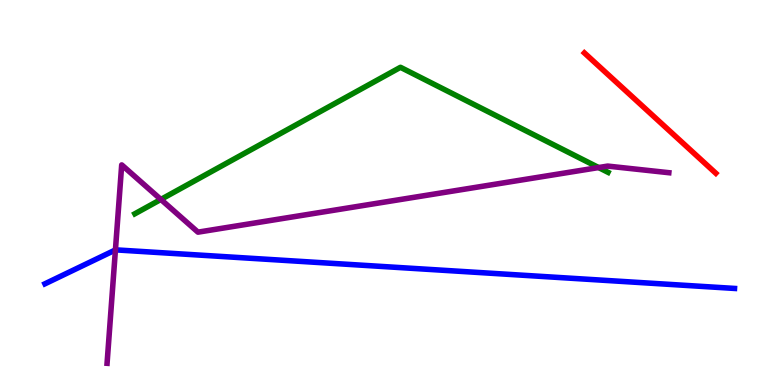[{'lines': ['blue', 'red'], 'intersections': []}, {'lines': ['green', 'red'], 'intersections': []}, {'lines': ['purple', 'red'], 'intersections': []}, {'lines': ['blue', 'green'], 'intersections': []}, {'lines': ['blue', 'purple'], 'intersections': [{'x': 1.49, 'y': 3.51}]}, {'lines': ['green', 'purple'], 'intersections': [{'x': 2.08, 'y': 4.82}, {'x': 7.72, 'y': 5.65}]}]